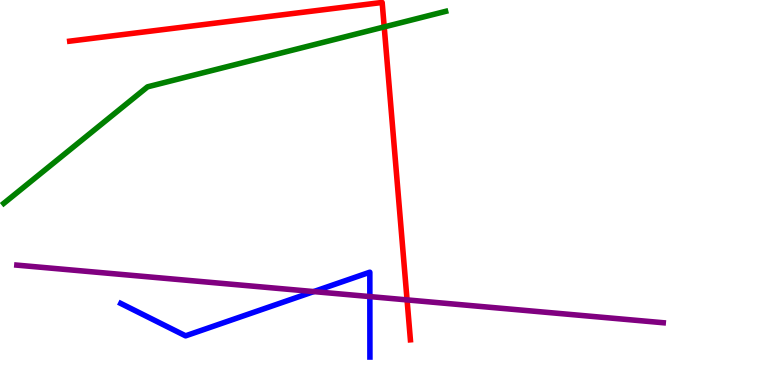[{'lines': ['blue', 'red'], 'intersections': []}, {'lines': ['green', 'red'], 'intersections': [{'x': 4.96, 'y': 9.3}]}, {'lines': ['purple', 'red'], 'intersections': [{'x': 5.25, 'y': 2.21}]}, {'lines': ['blue', 'green'], 'intersections': []}, {'lines': ['blue', 'purple'], 'intersections': [{'x': 4.05, 'y': 2.43}, {'x': 4.77, 'y': 2.3}]}, {'lines': ['green', 'purple'], 'intersections': []}]